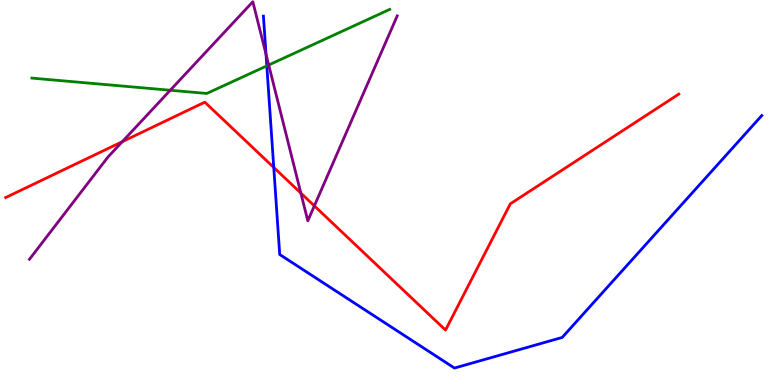[{'lines': ['blue', 'red'], 'intersections': [{'x': 3.53, 'y': 5.65}]}, {'lines': ['green', 'red'], 'intersections': []}, {'lines': ['purple', 'red'], 'intersections': [{'x': 1.58, 'y': 6.32}, {'x': 3.88, 'y': 4.98}, {'x': 4.06, 'y': 4.65}]}, {'lines': ['blue', 'green'], 'intersections': [{'x': 3.44, 'y': 8.29}]}, {'lines': ['blue', 'purple'], 'intersections': [{'x': 3.43, 'y': 8.59}]}, {'lines': ['green', 'purple'], 'intersections': [{'x': 2.2, 'y': 7.66}, {'x': 3.47, 'y': 8.31}]}]